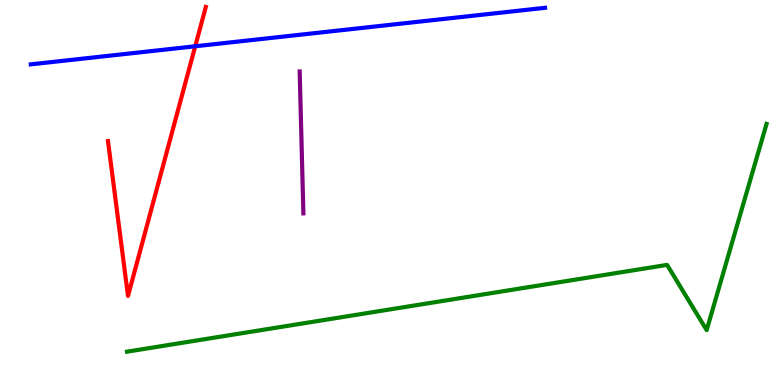[{'lines': ['blue', 'red'], 'intersections': [{'x': 2.52, 'y': 8.8}]}, {'lines': ['green', 'red'], 'intersections': []}, {'lines': ['purple', 'red'], 'intersections': []}, {'lines': ['blue', 'green'], 'intersections': []}, {'lines': ['blue', 'purple'], 'intersections': []}, {'lines': ['green', 'purple'], 'intersections': []}]